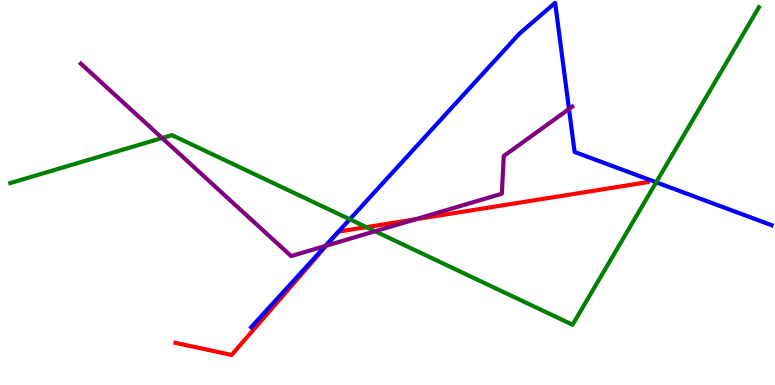[{'lines': ['blue', 'red'], 'intersections': [{'x': 4.35, 'y': 3.94}, {'x': 4.37, 'y': 3.98}]}, {'lines': ['green', 'red'], 'intersections': [{'x': 4.73, 'y': 4.1}]}, {'lines': ['purple', 'red'], 'intersections': [{'x': 4.21, 'y': 3.62}, {'x': 5.36, 'y': 4.3}]}, {'lines': ['blue', 'green'], 'intersections': [{'x': 4.51, 'y': 4.3}, {'x': 8.47, 'y': 5.27}]}, {'lines': ['blue', 'purple'], 'intersections': [{'x': 4.2, 'y': 3.61}, {'x': 7.34, 'y': 7.17}]}, {'lines': ['green', 'purple'], 'intersections': [{'x': 2.09, 'y': 6.42}, {'x': 4.84, 'y': 3.99}]}]